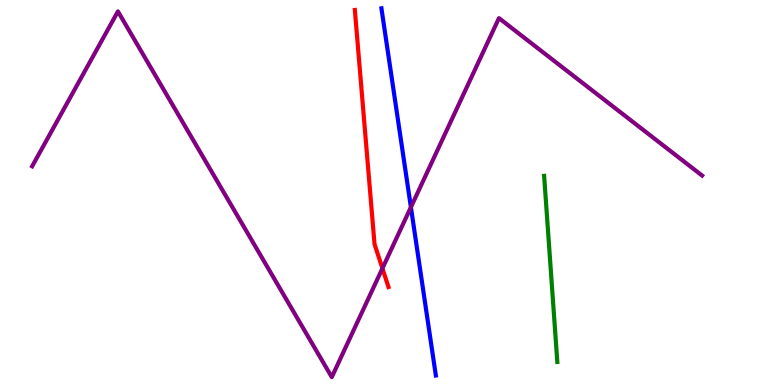[{'lines': ['blue', 'red'], 'intersections': []}, {'lines': ['green', 'red'], 'intersections': []}, {'lines': ['purple', 'red'], 'intersections': [{'x': 4.93, 'y': 3.03}]}, {'lines': ['blue', 'green'], 'intersections': []}, {'lines': ['blue', 'purple'], 'intersections': [{'x': 5.3, 'y': 4.62}]}, {'lines': ['green', 'purple'], 'intersections': []}]